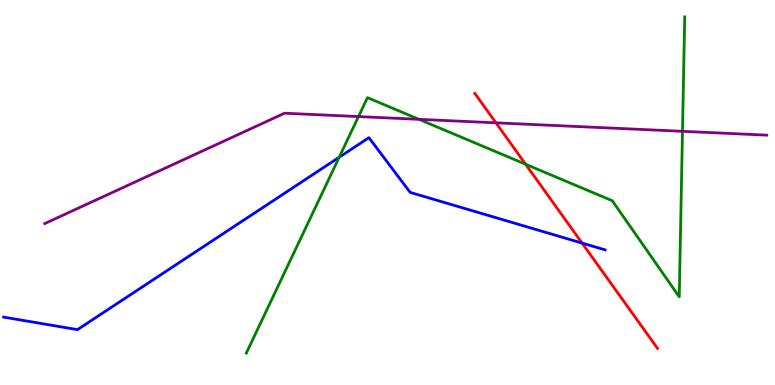[{'lines': ['blue', 'red'], 'intersections': [{'x': 7.51, 'y': 3.69}]}, {'lines': ['green', 'red'], 'intersections': [{'x': 6.78, 'y': 5.73}]}, {'lines': ['purple', 'red'], 'intersections': [{'x': 6.4, 'y': 6.81}]}, {'lines': ['blue', 'green'], 'intersections': [{'x': 4.38, 'y': 5.92}]}, {'lines': ['blue', 'purple'], 'intersections': []}, {'lines': ['green', 'purple'], 'intersections': [{'x': 4.63, 'y': 6.97}, {'x': 5.41, 'y': 6.9}, {'x': 8.81, 'y': 6.59}]}]